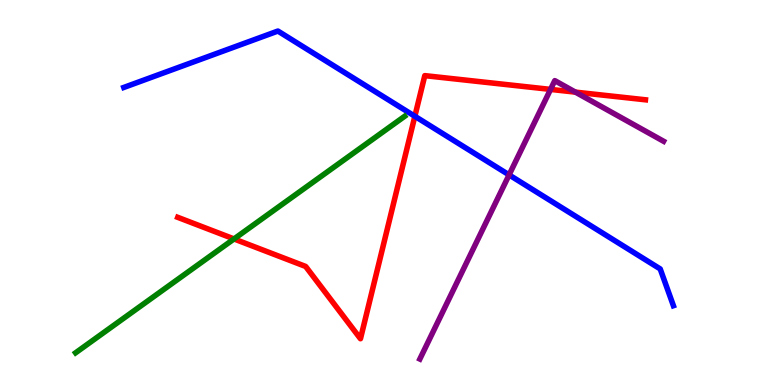[{'lines': ['blue', 'red'], 'intersections': [{'x': 5.35, 'y': 6.98}]}, {'lines': ['green', 'red'], 'intersections': [{'x': 3.02, 'y': 3.79}]}, {'lines': ['purple', 'red'], 'intersections': [{'x': 7.1, 'y': 7.68}, {'x': 7.42, 'y': 7.61}]}, {'lines': ['blue', 'green'], 'intersections': []}, {'lines': ['blue', 'purple'], 'intersections': [{'x': 6.57, 'y': 5.46}]}, {'lines': ['green', 'purple'], 'intersections': []}]